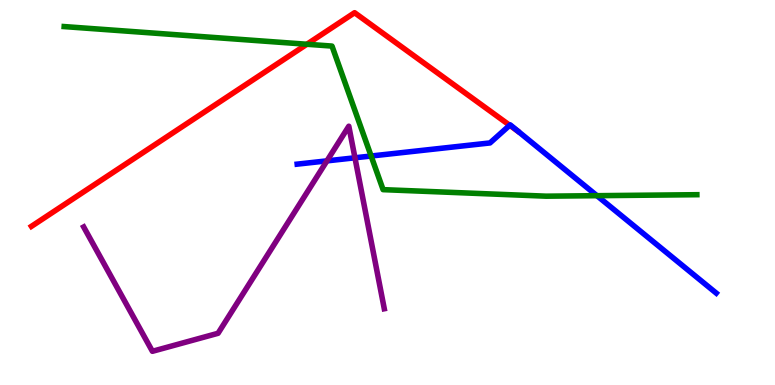[{'lines': ['blue', 'red'], 'intersections': [{'x': 6.58, 'y': 6.75}]}, {'lines': ['green', 'red'], 'intersections': [{'x': 3.96, 'y': 8.85}]}, {'lines': ['purple', 'red'], 'intersections': []}, {'lines': ['blue', 'green'], 'intersections': [{'x': 4.79, 'y': 5.95}, {'x': 7.7, 'y': 4.92}]}, {'lines': ['blue', 'purple'], 'intersections': [{'x': 4.22, 'y': 5.82}, {'x': 4.58, 'y': 5.9}]}, {'lines': ['green', 'purple'], 'intersections': []}]